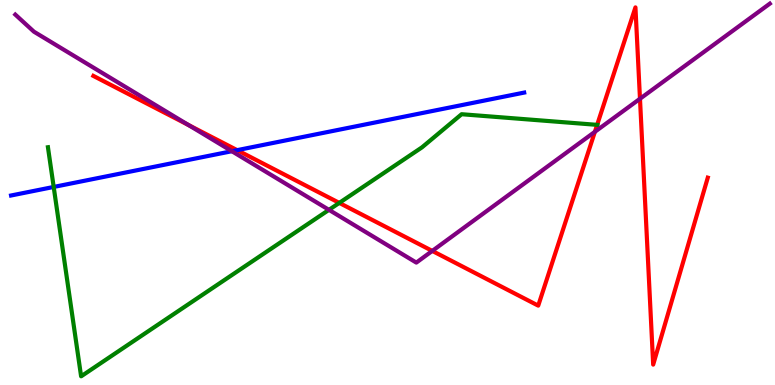[{'lines': ['blue', 'red'], 'intersections': [{'x': 3.06, 'y': 6.1}]}, {'lines': ['green', 'red'], 'intersections': [{'x': 4.38, 'y': 4.73}, {'x': 7.71, 'y': 6.76}]}, {'lines': ['purple', 'red'], 'intersections': [{'x': 2.43, 'y': 6.75}, {'x': 5.58, 'y': 3.48}, {'x': 7.68, 'y': 6.58}, {'x': 8.26, 'y': 7.43}]}, {'lines': ['blue', 'green'], 'intersections': [{'x': 0.693, 'y': 5.14}]}, {'lines': ['blue', 'purple'], 'intersections': [{'x': 2.99, 'y': 6.07}]}, {'lines': ['green', 'purple'], 'intersections': [{'x': 4.24, 'y': 4.55}]}]